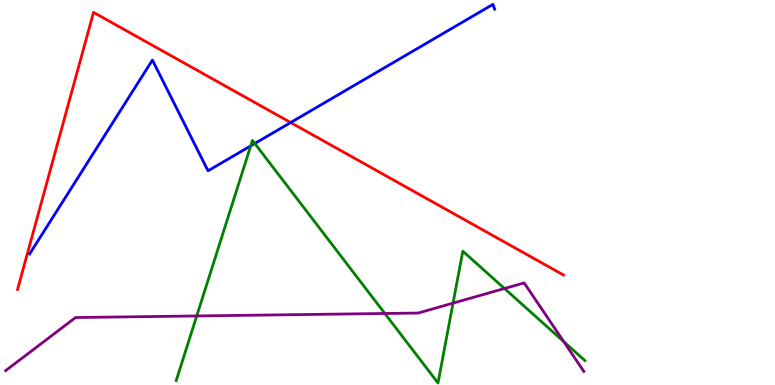[{'lines': ['blue', 'red'], 'intersections': [{'x': 3.75, 'y': 6.82}]}, {'lines': ['green', 'red'], 'intersections': []}, {'lines': ['purple', 'red'], 'intersections': []}, {'lines': ['blue', 'green'], 'intersections': [{'x': 3.24, 'y': 6.21}, {'x': 3.29, 'y': 6.27}]}, {'lines': ['blue', 'purple'], 'intersections': []}, {'lines': ['green', 'purple'], 'intersections': [{'x': 2.54, 'y': 1.79}, {'x': 4.97, 'y': 1.86}, {'x': 5.85, 'y': 2.13}, {'x': 6.51, 'y': 2.51}, {'x': 7.27, 'y': 1.13}]}]